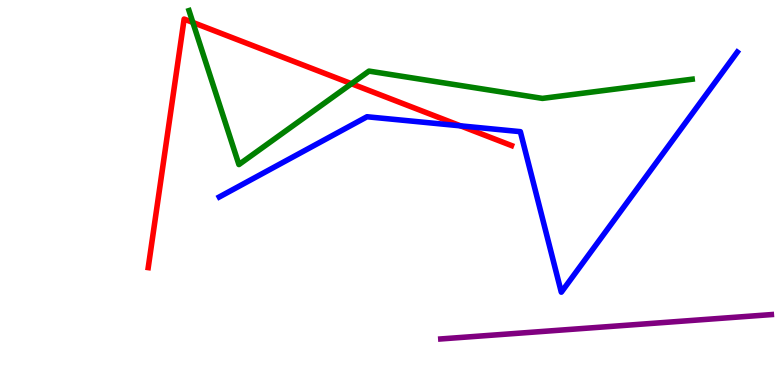[{'lines': ['blue', 'red'], 'intersections': [{'x': 5.94, 'y': 6.73}]}, {'lines': ['green', 'red'], 'intersections': [{'x': 2.49, 'y': 9.42}, {'x': 4.53, 'y': 7.83}]}, {'lines': ['purple', 'red'], 'intersections': []}, {'lines': ['blue', 'green'], 'intersections': []}, {'lines': ['blue', 'purple'], 'intersections': []}, {'lines': ['green', 'purple'], 'intersections': []}]